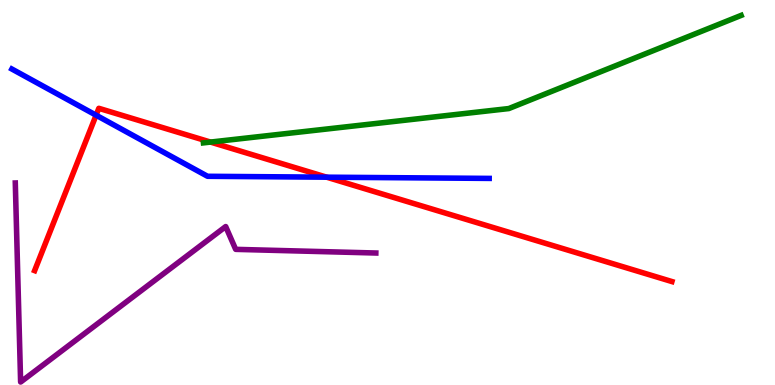[{'lines': ['blue', 'red'], 'intersections': [{'x': 1.24, 'y': 7.01}, {'x': 4.21, 'y': 5.4}]}, {'lines': ['green', 'red'], 'intersections': [{'x': 2.72, 'y': 6.31}]}, {'lines': ['purple', 'red'], 'intersections': []}, {'lines': ['blue', 'green'], 'intersections': []}, {'lines': ['blue', 'purple'], 'intersections': []}, {'lines': ['green', 'purple'], 'intersections': []}]